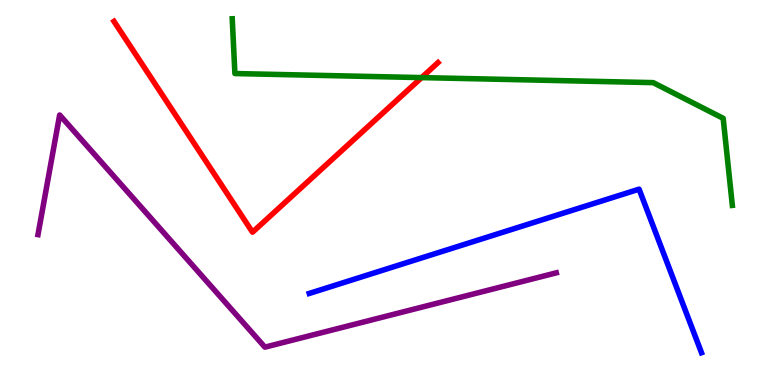[{'lines': ['blue', 'red'], 'intersections': []}, {'lines': ['green', 'red'], 'intersections': [{'x': 5.44, 'y': 7.98}]}, {'lines': ['purple', 'red'], 'intersections': []}, {'lines': ['blue', 'green'], 'intersections': []}, {'lines': ['blue', 'purple'], 'intersections': []}, {'lines': ['green', 'purple'], 'intersections': []}]